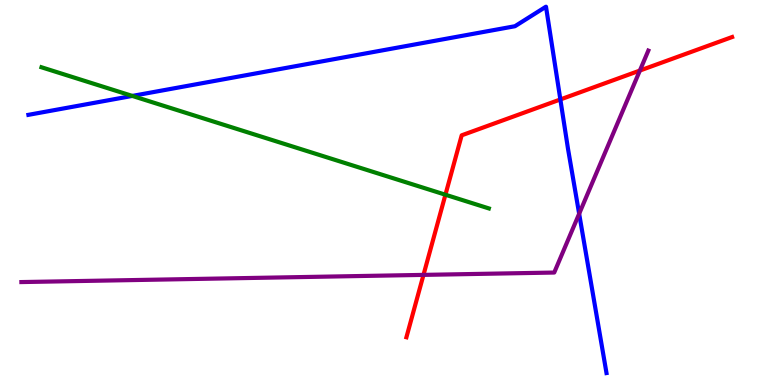[{'lines': ['blue', 'red'], 'intersections': [{'x': 7.23, 'y': 7.42}]}, {'lines': ['green', 'red'], 'intersections': [{'x': 5.75, 'y': 4.94}]}, {'lines': ['purple', 'red'], 'intersections': [{'x': 5.46, 'y': 2.86}, {'x': 8.26, 'y': 8.17}]}, {'lines': ['blue', 'green'], 'intersections': [{'x': 1.71, 'y': 7.51}]}, {'lines': ['blue', 'purple'], 'intersections': [{'x': 7.47, 'y': 4.45}]}, {'lines': ['green', 'purple'], 'intersections': []}]